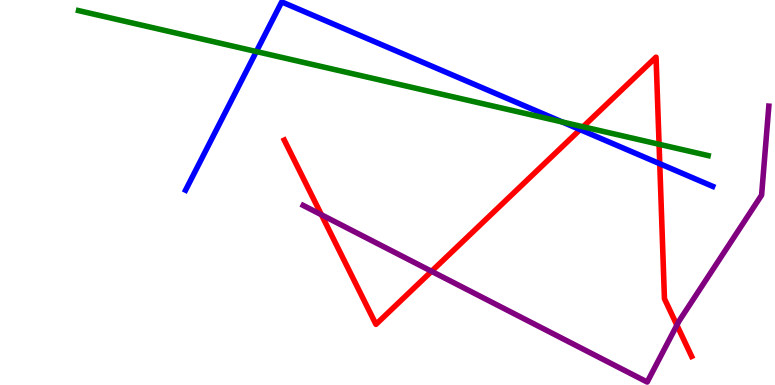[{'lines': ['blue', 'red'], 'intersections': [{'x': 7.49, 'y': 6.63}, {'x': 8.51, 'y': 5.75}]}, {'lines': ['green', 'red'], 'intersections': [{'x': 7.52, 'y': 6.71}, {'x': 8.5, 'y': 6.25}]}, {'lines': ['purple', 'red'], 'intersections': [{'x': 4.15, 'y': 4.42}, {'x': 5.57, 'y': 2.95}, {'x': 8.73, 'y': 1.55}]}, {'lines': ['blue', 'green'], 'intersections': [{'x': 3.31, 'y': 8.66}, {'x': 7.26, 'y': 6.83}]}, {'lines': ['blue', 'purple'], 'intersections': []}, {'lines': ['green', 'purple'], 'intersections': []}]